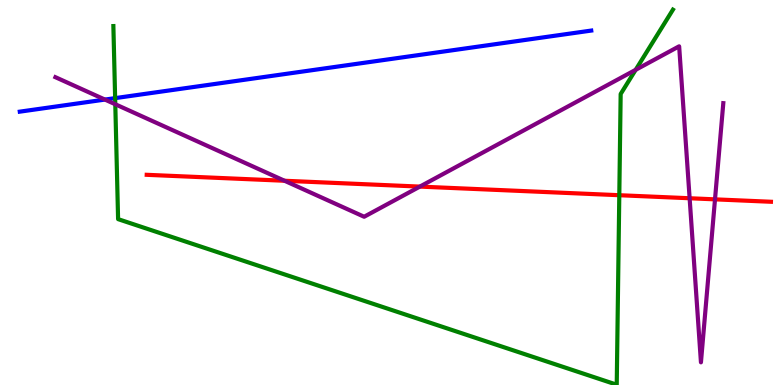[{'lines': ['blue', 'red'], 'intersections': []}, {'lines': ['green', 'red'], 'intersections': [{'x': 7.99, 'y': 4.93}]}, {'lines': ['purple', 'red'], 'intersections': [{'x': 3.67, 'y': 5.3}, {'x': 5.42, 'y': 5.15}, {'x': 8.9, 'y': 4.85}, {'x': 9.23, 'y': 4.82}]}, {'lines': ['blue', 'green'], 'intersections': [{'x': 1.49, 'y': 7.45}]}, {'lines': ['blue', 'purple'], 'intersections': [{'x': 1.35, 'y': 7.41}]}, {'lines': ['green', 'purple'], 'intersections': [{'x': 1.49, 'y': 7.29}, {'x': 8.2, 'y': 8.19}]}]